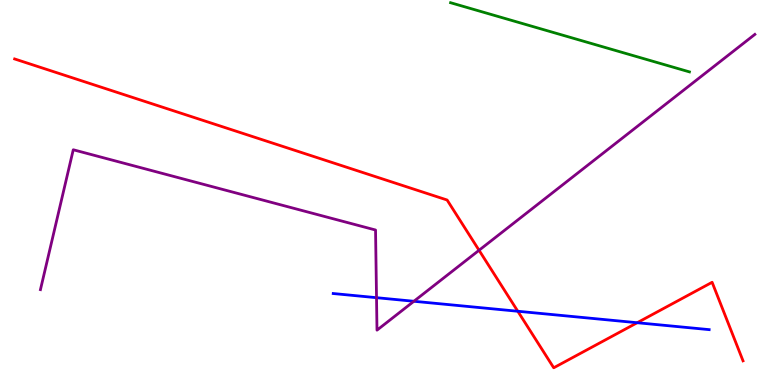[{'lines': ['blue', 'red'], 'intersections': [{'x': 6.68, 'y': 1.92}, {'x': 8.22, 'y': 1.62}]}, {'lines': ['green', 'red'], 'intersections': []}, {'lines': ['purple', 'red'], 'intersections': [{'x': 6.18, 'y': 3.5}]}, {'lines': ['blue', 'green'], 'intersections': []}, {'lines': ['blue', 'purple'], 'intersections': [{'x': 4.86, 'y': 2.27}, {'x': 5.34, 'y': 2.17}]}, {'lines': ['green', 'purple'], 'intersections': []}]